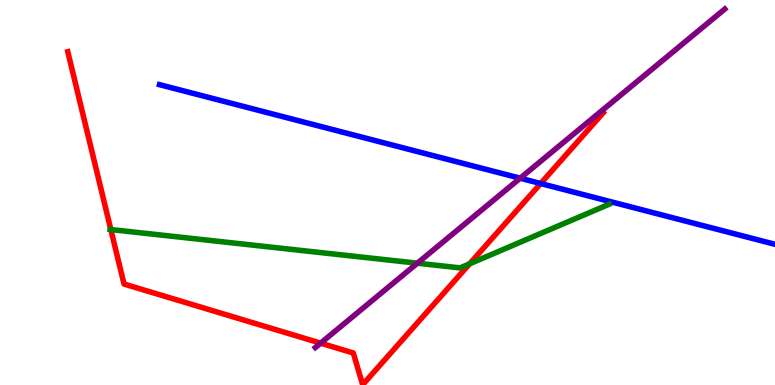[{'lines': ['blue', 'red'], 'intersections': [{'x': 6.98, 'y': 5.23}]}, {'lines': ['green', 'red'], 'intersections': [{'x': 1.43, 'y': 4.04}, {'x': 6.06, 'y': 3.15}]}, {'lines': ['purple', 'red'], 'intersections': [{'x': 4.14, 'y': 1.09}]}, {'lines': ['blue', 'green'], 'intersections': []}, {'lines': ['blue', 'purple'], 'intersections': [{'x': 6.71, 'y': 5.37}]}, {'lines': ['green', 'purple'], 'intersections': [{'x': 5.39, 'y': 3.16}]}]